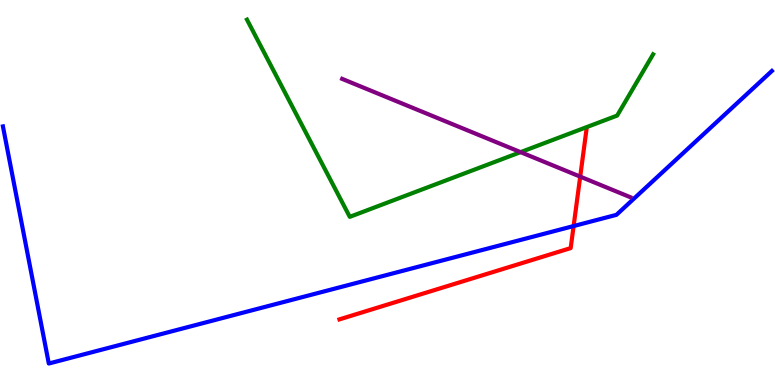[{'lines': ['blue', 'red'], 'intersections': [{'x': 7.4, 'y': 4.13}]}, {'lines': ['green', 'red'], 'intersections': []}, {'lines': ['purple', 'red'], 'intersections': [{'x': 7.49, 'y': 5.41}]}, {'lines': ['blue', 'green'], 'intersections': []}, {'lines': ['blue', 'purple'], 'intersections': []}, {'lines': ['green', 'purple'], 'intersections': [{'x': 6.72, 'y': 6.05}]}]